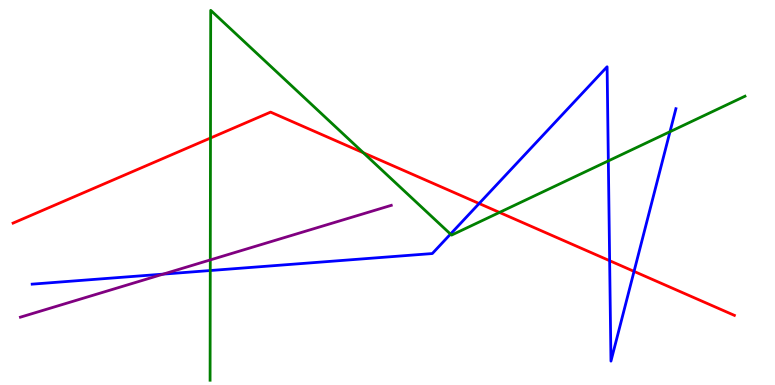[{'lines': ['blue', 'red'], 'intersections': [{'x': 6.18, 'y': 4.71}, {'x': 7.87, 'y': 3.23}, {'x': 8.18, 'y': 2.95}]}, {'lines': ['green', 'red'], 'intersections': [{'x': 2.72, 'y': 6.41}, {'x': 4.69, 'y': 6.03}, {'x': 6.44, 'y': 4.48}]}, {'lines': ['purple', 'red'], 'intersections': []}, {'lines': ['blue', 'green'], 'intersections': [{'x': 2.71, 'y': 2.97}, {'x': 5.81, 'y': 3.92}, {'x': 7.85, 'y': 5.82}, {'x': 8.65, 'y': 6.58}]}, {'lines': ['blue', 'purple'], 'intersections': [{'x': 2.11, 'y': 2.88}]}, {'lines': ['green', 'purple'], 'intersections': [{'x': 2.71, 'y': 3.25}]}]